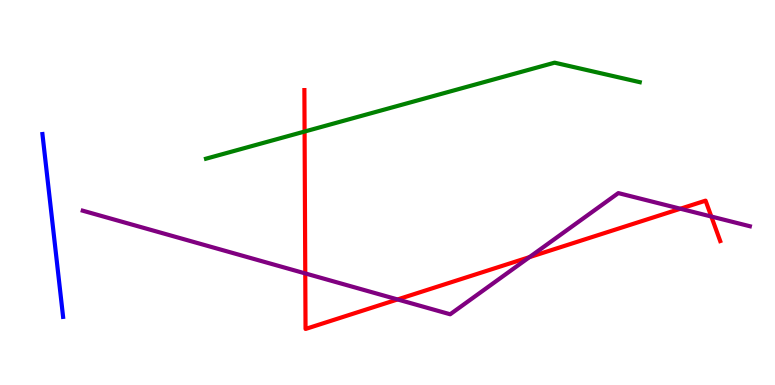[{'lines': ['blue', 'red'], 'intersections': []}, {'lines': ['green', 'red'], 'intersections': [{'x': 3.93, 'y': 6.58}]}, {'lines': ['purple', 'red'], 'intersections': [{'x': 3.94, 'y': 2.9}, {'x': 5.13, 'y': 2.22}, {'x': 6.83, 'y': 3.32}, {'x': 8.78, 'y': 4.58}, {'x': 9.18, 'y': 4.38}]}, {'lines': ['blue', 'green'], 'intersections': []}, {'lines': ['blue', 'purple'], 'intersections': []}, {'lines': ['green', 'purple'], 'intersections': []}]